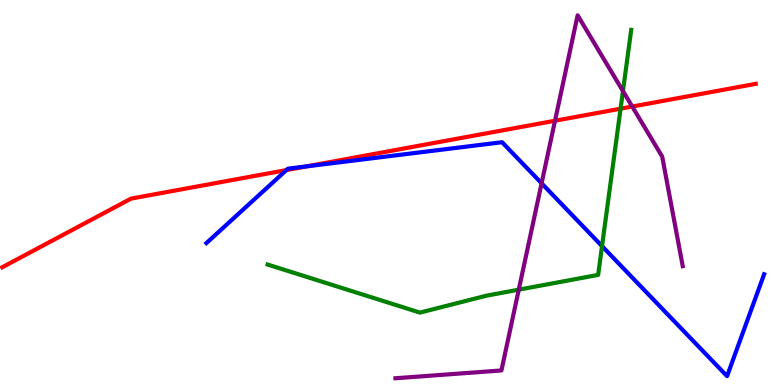[{'lines': ['blue', 'red'], 'intersections': [{'x': 3.7, 'y': 5.58}, {'x': 3.96, 'y': 5.68}]}, {'lines': ['green', 'red'], 'intersections': [{'x': 8.01, 'y': 7.18}]}, {'lines': ['purple', 'red'], 'intersections': [{'x': 7.16, 'y': 6.86}, {'x': 8.16, 'y': 7.23}]}, {'lines': ['blue', 'green'], 'intersections': [{'x': 7.77, 'y': 3.61}]}, {'lines': ['blue', 'purple'], 'intersections': [{'x': 6.99, 'y': 5.24}]}, {'lines': ['green', 'purple'], 'intersections': [{'x': 6.69, 'y': 2.48}, {'x': 8.04, 'y': 7.63}]}]